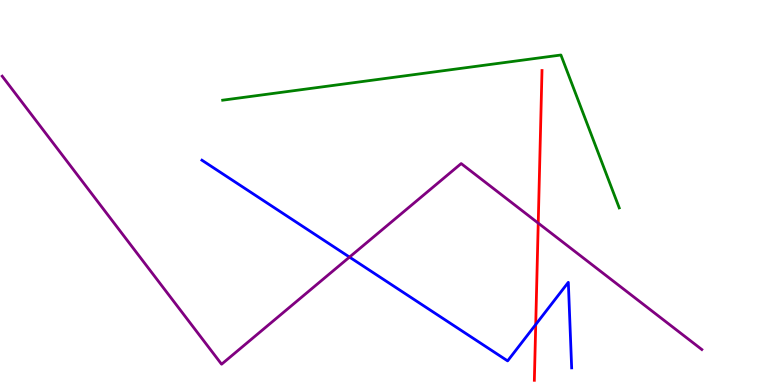[{'lines': ['blue', 'red'], 'intersections': [{'x': 6.91, 'y': 1.57}]}, {'lines': ['green', 'red'], 'intersections': []}, {'lines': ['purple', 'red'], 'intersections': [{'x': 6.94, 'y': 4.2}]}, {'lines': ['blue', 'green'], 'intersections': []}, {'lines': ['blue', 'purple'], 'intersections': [{'x': 4.51, 'y': 3.32}]}, {'lines': ['green', 'purple'], 'intersections': []}]